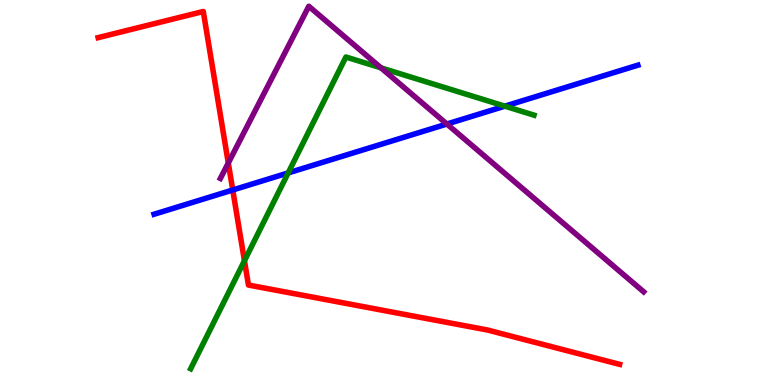[{'lines': ['blue', 'red'], 'intersections': [{'x': 3.0, 'y': 5.07}]}, {'lines': ['green', 'red'], 'intersections': [{'x': 3.15, 'y': 3.23}]}, {'lines': ['purple', 'red'], 'intersections': [{'x': 2.95, 'y': 5.77}]}, {'lines': ['blue', 'green'], 'intersections': [{'x': 3.72, 'y': 5.51}, {'x': 6.51, 'y': 7.24}]}, {'lines': ['blue', 'purple'], 'intersections': [{'x': 5.77, 'y': 6.78}]}, {'lines': ['green', 'purple'], 'intersections': [{'x': 4.92, 'y': 8.24}]}]